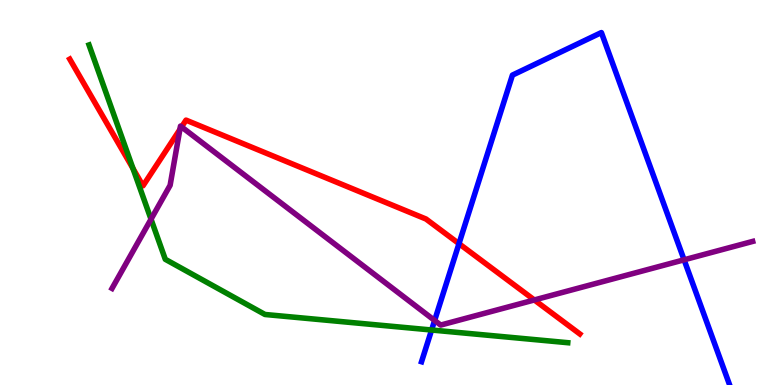[{'lines': ['blue', 'red'], 'intersections': [{'x': 5.92, 'y': 3.67}]}, {'lines': ['green', 'red'], 'intersections': [{'x': 1.72, 'y': 5.62}]}, {'lines': ['purple', 'red'], 'intersections': [{'x': 2.32, 'y': 6.64}, {'x': 2.34, 'y': 6.7}, {'x': 6.89, 'y': 2.21}]}, {'lines': ['blue', 'green'], 'intersections': [{'x': 5.57, 'y': 1.43}]}, {'lines': ['blue', 'purple'], 'intersections': [{'x': 5.61, 'y': 1.68}, {'x': 8.83, 'y': 3.25}]}, {'lines': ['green', 'purple'], 'intersections': [{'x': 1.95, 'y': 4.31}]}]